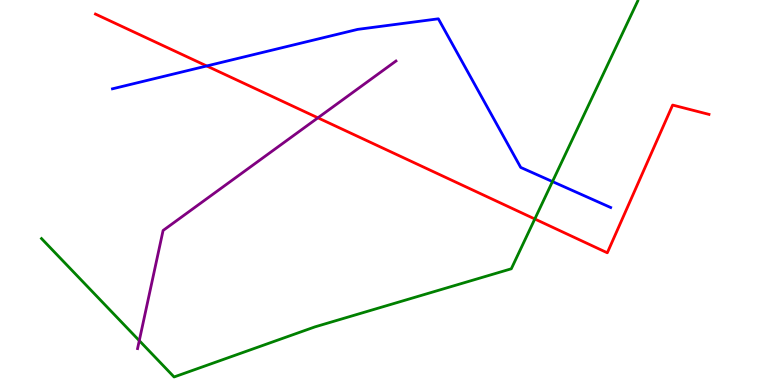[{'lines': ['blue', 'red'], 'intersections': [{'x': 2.67, 'y': 8.29}]}, {'lines': ['green', 'red'], 'intersections': [{'x': 6.9, 'y': 4.31}]}, {'lines': ['purple', 'red'], 'intersections': [{'x': 4.1, 'y': 6.94}]}, {'lines': ['blue', 'green'], 'intersections': [{'x': 7.13, 'y': 5.28}]}, {'lines': ['blue', 'purple'], 'intersections': []}, {'lines': ['green', 'purple'], 'intersections': [{'x': 1.8, 'y': 1.15}]}]